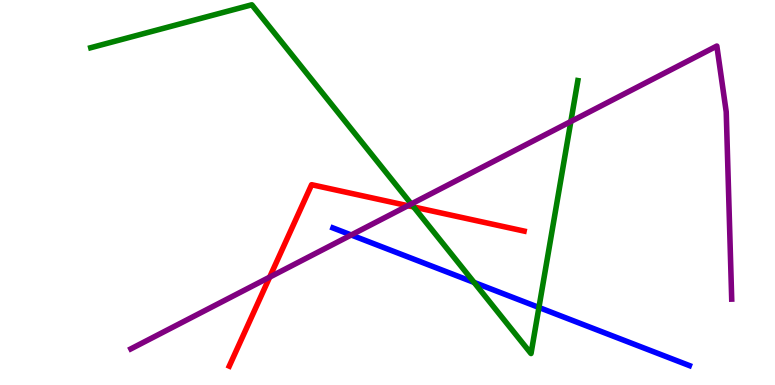[{'lines': ['blue', 'red'], 'intersections': []}, {'lines': ['green', 'red'], 'intersections': [{'x': 5.34, 'y': 4.62}]}, {'lines': ['purple', 'red'], 'intersections': [{'x': 3.48, 'y': 2.8}, {'x': 5.26, 'y': 4.66}]}, {'lines': ['blue', 'green'], 'intersections': [{'x': 6.12, 'y': 2.66}, {'x': 6.95, 'y': 2.01}]}, {'lines': ['blue', 'purple'], 'intersections': [{'x': 4.53, 'y': 3.9}]}, {'lines': ['green', 'purple'], 'intersections': [{'x': 5.31, 'y': 4.7}, {'x': 7.37, 'y': 6.84}]}]